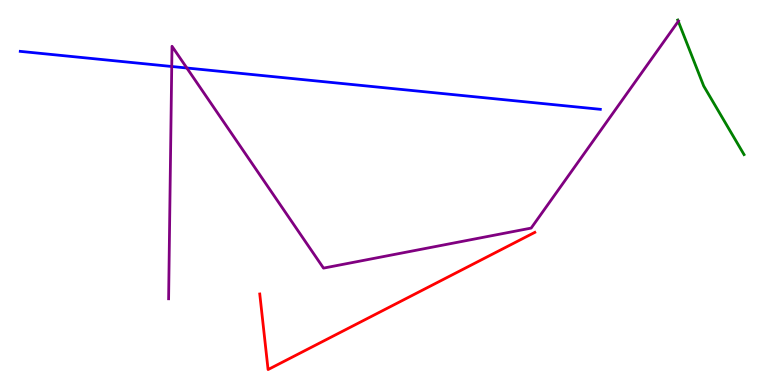[{'lines': ['blue', 'red'], 'intersections': []}, {'lines': ['green', 'red'], 'intersections': []}, {'lines': ['purple', 'red'], 'intersections': []}, {'lines': ['blue', 'green'], 'intersections': []}, {'lines': ['blue', 'purple'], 'intersections': [{'x': 2.22, 'y': 8.27}, {'x': 2.41, 'y': 8.23}]}, {'lines': ['green', 'purple'], 'intersections': [{'x': 8.75, 'y': 9.45}]}]